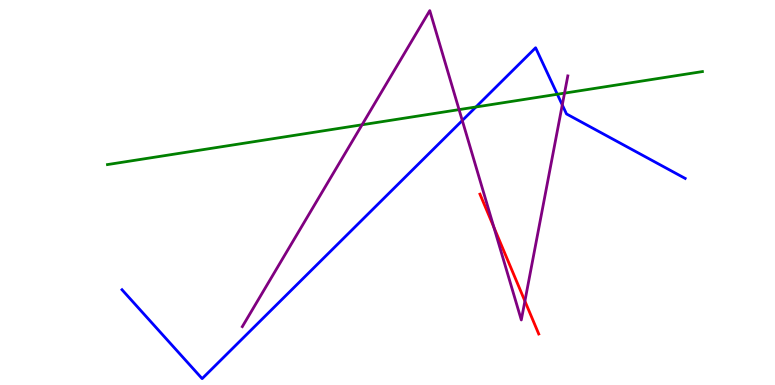[{'lines': ['blue', 'red'], 'intersections': []}, {'lines': ['green', 'red'], 'intersections': []}, {'lines': ['purple', 'red'], 'intersections': [{'x': 6.37, 'y': 4.1}, {'x': 6.77, 'y': 2.18}]}, {'lines': ['blue', 'green'], 'intersections': [{'x': 6.14, 'y': 7.22}, {'x': 7.19, 'y': 7.55}]}, {'lines': ['blue', 'purple'], 'intersections': [{'x': 5.97, 'y': 6.87}, {'x': 7.26, 'y': 7.27}]}, {'lines': ['green', 'purple'], 'intersections': [{'x': 4.67, 'y': 6.76}, {'x': 5.92, 'y': 7.15}, {'x': 7.28, 'y': 7.58}]}]